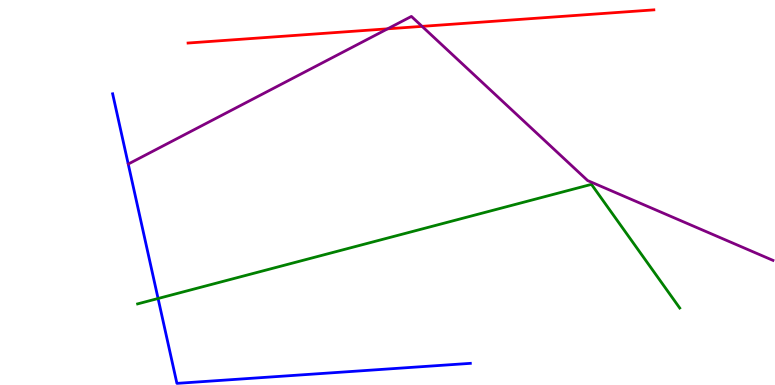[{'lines': ['blue', 'red'], 'intersections': []}, {'lines': ['green', 'red'], 'intersections': []}, {'lines': ['purple', 'red'], 'intersections': [{'x': 5.0, 'y': 9.25}, {'x': 5.45, 'y': 9.32}]}, {'lines': ['blue', 'green'], 'intersections': [{'x': 2.04, 'y': 2.25}]}, {'lines': ['blue', 'purple'], 'intersections': []}, {'lines': ['green', 'purple'], 'intersections': []}]